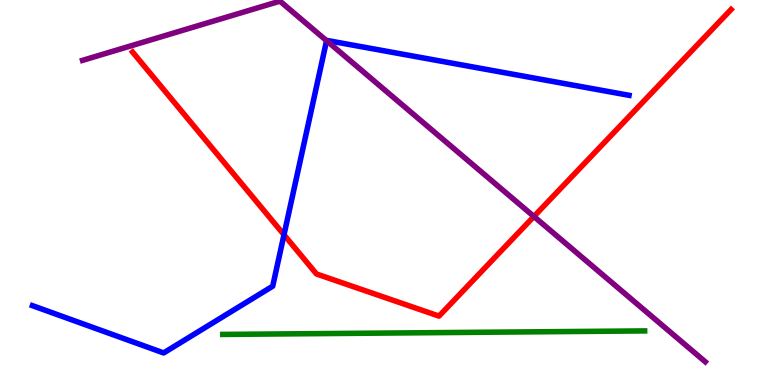[{'lines': ['blue', 'red'], 'intersections': [{'x': 3.66, 'y': 3.9}]}, {'lines': ['green', 'red'], 'intersections': []}, {'lines': ['purple', 'red'], 'intersections': [{'x': 6.89, 'y': 4.38}]}, {'lines': ['blue', 'green'], 'intersections': []}, {'lines': ['blue', 'purple'], 'intersections': [{'x': 4.21, 'y': 8.94}]}, {'lines': ['green', 'purple'], 'intersections': []}]